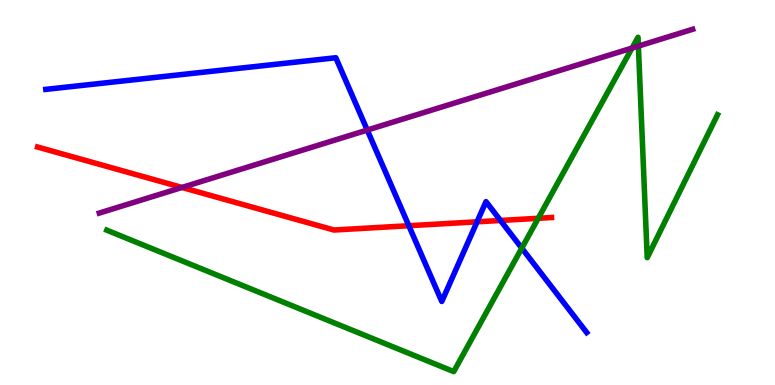[{'lines': ['blue', 'red'], 'intersections': [{'x': 5.28, 'y': 4.14}, {'x': 6.16, 'y': 4.24}, {'x': 6.46, 'y': 4.27}]}, {'lines': ['green', 'red'], 'intersections': [{'x': 6.94, 'y': 4.33}]}, {'lines': ['purple', 'red'], 'intersections': [{'x': 2.35, 'y': 5.13}]}, {'lines': ['blue', 'green'], 'intersections': [{'x': 6.73, 'y': 3.55}]}, {'lines': ['blue', 'purple'], 'intersections': [{'x': 4.74, 'y': 6.62}]}, {'lines': ['green', 'purple'], 'intersections': [{'x': 8.16, 'y': 8.75}, {'x': 8.24, 'y': 8.8}]}]